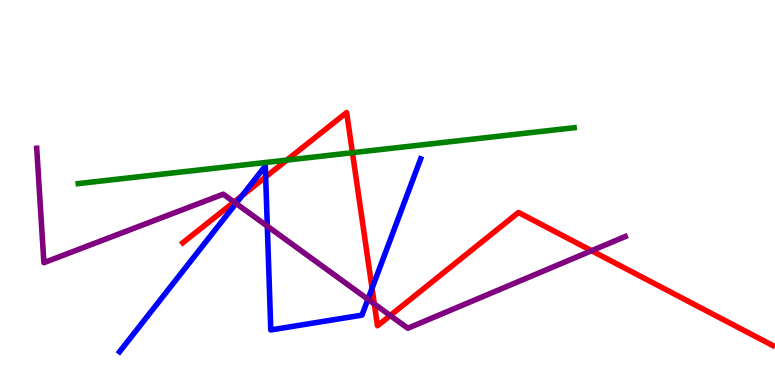[{'lines': ['blue', 'red'], 'intersections': [{'x': 3.12, 'y': 4.92}, {'x': 3.43, 'y': 5.41}, {'x': 4.8, 'y': 2.51}]}, {'lines': ['green', 'red'], 'intersections': [{'x': 3.7, 'y': 5.84}, {'x': 4.55, 'y': 6.03}]}, {'lines': ['purple', 'red'], 'intersections': [{'x': 3.02, 'y': 4.75}, {'x': 4.83, 'y': 2.11}, {'x': 5.04, 'y': 1.81}, {'x': 7.63, 'y': 3.49}]}, {'lines': ['blue', 'green'], 'intersections': []}, {'lines': ['blue', 'purple'], 'intersections': [{'x': 3.04, 'y': 4.72}, {'x': 3.45, 'y': 4.13}, {'x': 4.75, 'y': 2.23}]}, {'lines': ['green', 'purple'], 'intersections': []}]